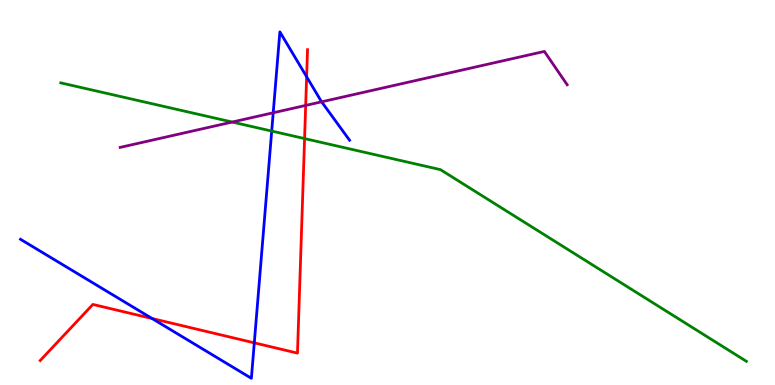[{'lines': ['blue', 'red'], 'intersections': [{'x': 1.96, 'y': 1.73}, {'x': 3.28, 'y': 1.09}, {'x': 3.96, 'y': 8.01}]}, {'lines': ['green', 'red'], 'intersections': [{'x': 3.93, 'y': 6.4}]}, {'lines': ['purple', 'red'], 'intersections': [{'x': 3.94, 'y': 7.26}]}, {'lines': ['blue', 'green'], 'intersections': [{'x': 3.51, 'y': 6.6}]}, {'lines': ['blue', 'purple'], 'intersections': [{'x': 3.53, 'y': 7.07}, {'x': 4.15, 'y': 7.36}]}, {'lines': ['green', 'purple'], 'intersections': [{'x': 3.0, 'y': 6.83}]}]